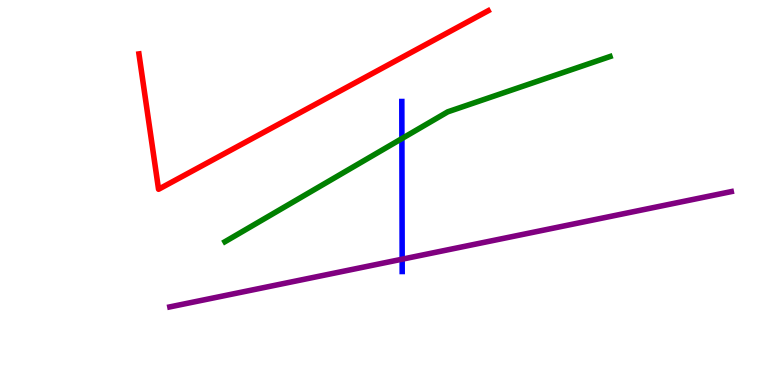[{'lines': ['blue', 'red'], 'intersections': []}, {'lines': ['green', 'red'], 'intersections': []}, {'lines': ['purple', 'red'], 'intersections': []}, {'lines': ['blue', 'green'], 'intersections': [{'x': 5.19, 'y': 6.4}]}, {'lines': ['blue', 'purple'], 'intersections': [{'x': 5.19, 'y': 3.27}]}, {'lines': ['green', 'purple'], 'intersections': []}]